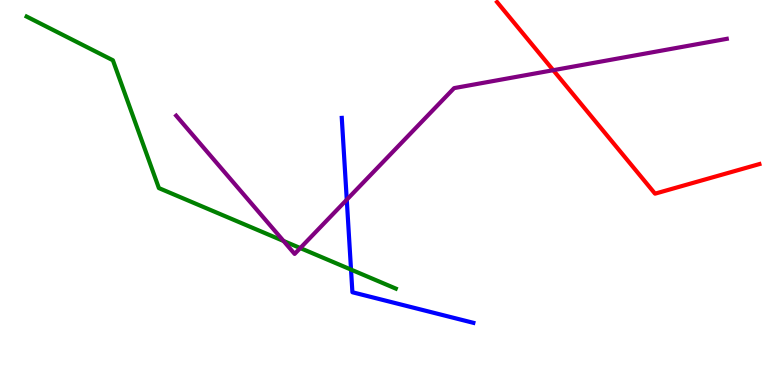[{'lines': ['blue', 'red'], 'intersections': []}, {'lines': ['green', 'red'], 'intersections': []}, {'lines': ['purple', 'red'], 'intersections': [{'x': 7.14, 'y': 8.18}]}, {'lines': ['blue', 'green'], 'intersections': [{'x': 4.53, 'y': 3.0}]}, {'lines': ['blue', 'purple'], 'intersections': [{'x': 4.47, 'y': 4.81}]}, {'lines': ['green', 'purple'], 'intersections': [{'x': 3.66, 'y': 3.74}, {'x': 3.87, 'y': 3.56}]}]